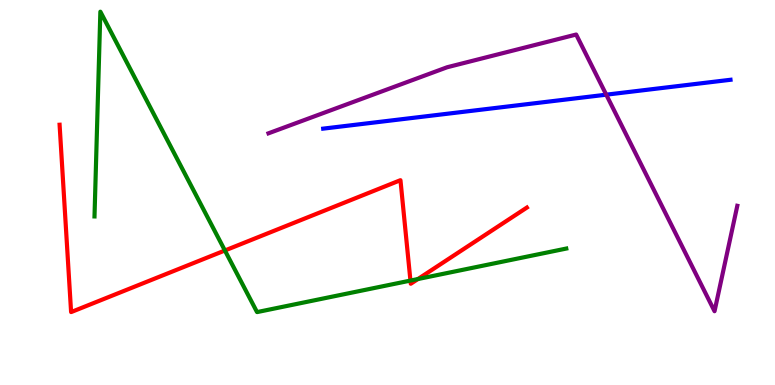[{'lines': ['blue', 'red'], 'intersections': []}, {'lines': ['green', 'red'], 'intersections': [{'x': 2.9, 'y': 3.49}, {'x': 5.3, 'y': 2.71}, {'x': 5.39, 'y': 2.75}]}, {'lines': ['purple', 'red'], 'intersections': []}, {'lines': ['blue', 'green'], 'intersections': []}, {'lines': ['blue', 'purple'], 'intersections': [{'x': 7.82, 'y': 7.54}]}, {'lines': ['green', 'purple'], 'intersections': []}]